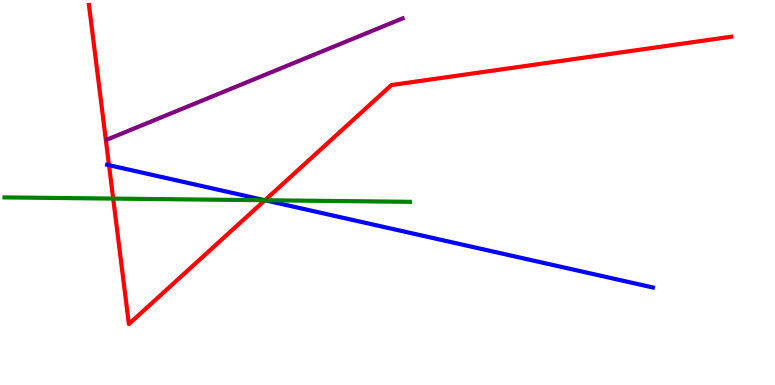[{'lines': ['blue', 'red'], 'intersections': [{'x': 1.41, 'y': 5.71}, {'x': 3.42, 'y': 4.8}]}, {'lines': ['green', 'red'], 'intersections': [{'x': 1.46, 'y': 4.84}, {'x': 3.42, 'y': 4.8}]}, {'lines': ['purple', 'red'], 'intersections': []}, {'lines': ['blue', 'green'], 'intersections': [{'x': 3.42, 'y': 4.8}]}, {'lines': ['blue', 'purple'], 'intersections': []}, {'lines': ['green', 'purple'], 'intersections': []}]